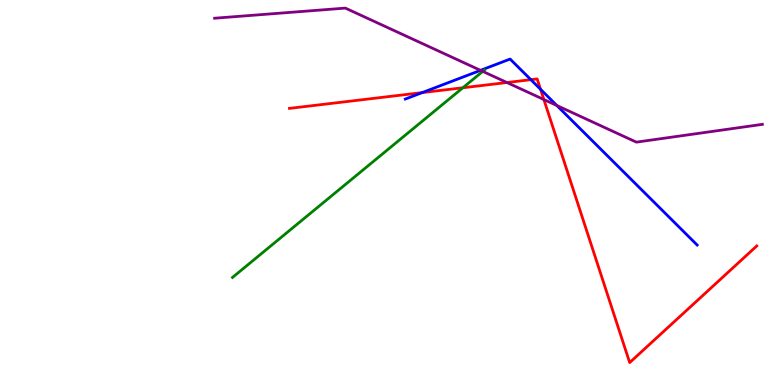[{'lines': ['blue', 'red'], 'intersections': [{'x': 5.45, 'y': 7.59}, {'x': 6.85, 'y': 7.93}, {'x': 6.97, 'y': 7.68}]}, {'lines': ['green', 'red'], 'intersections': [{'x': 5.97, 'y': 7.72}]}, {'lines': ['purple', 'red'], 'intersections': [{'x': 6.54, 'y': 7.86}, {'x': 7.02, 'y': 7.41}]}, {'lines': ['blue', 'green'], 'intersections': []}, {'lines': ['blue', 'purple'], 'intersections': [{'x': 6.2, 'y': 8.17}, {'x': 7.19, 'y': 7.26}]}, {'lines': ['green', 'purple'], 'intersections': [{'x': 6.23, 'y': 8.15}]}]